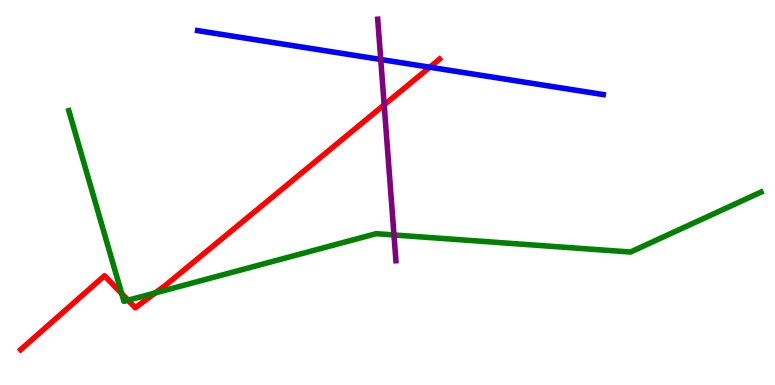[{'lines': ['blue', 'red'], 'intersections': [{'x': 5.55, 'y': 8.25}]}, {'lines': ['green', 'red'], 'intersections': [{'x': 1.57, 'y': 2.37}, {'x': 1.65, 'y': 2.2}, {'x': 2.0, 'y': 2.39}]}, {'lines': ['purple', 'red'], 'intersections': [{'x': 4.96, 'y': 7.28}]}, {'lines': ['blue', 'green'], 'intersections': []}, {'lines': ['blue', 'purple'], 'intersections': [{'x': 4.91, 'y': 8.45}]}, {'lines': ['green', 'purple'], 'intersections': [{'x': 5.08, 'y': 3.9}]}]